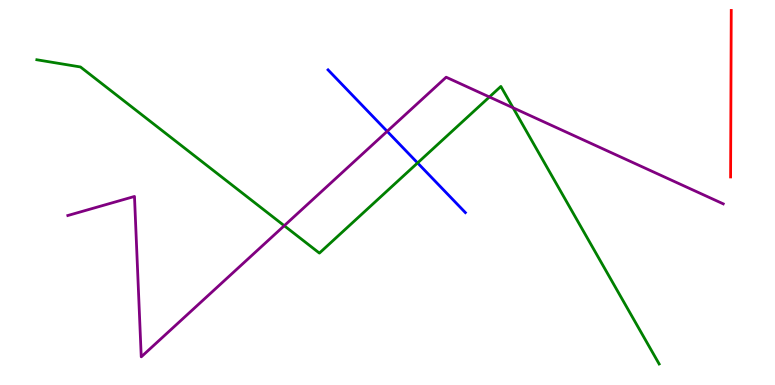[{'lines': ['blue', 'red'], 'intersections': []}, {'lines': ['green', 'red'], 'intersections': []}, {'lines': ['purple', 'red'], 'intersections': []}, {'lines': ['blue', 'green'], 'intersections': [{'x': 5.39, 'y': 5.77}]}, {'lines': ['blue', 'purple'], 'intersections': [{'x': 5.0, 'y': 6.59}]}, {'lines': ['green', 'purple'], 'intersections': [{'x': 3.67, 'y': 4.14}, {'x': 6.31, 'y': 7.48}, {'x': 6.62, 'y': 7.2}]}]